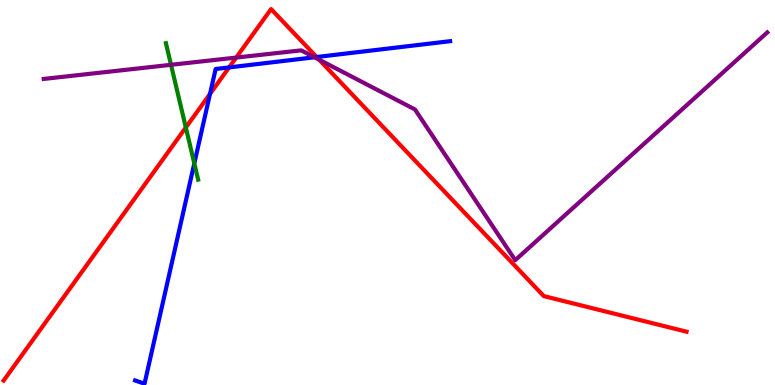[{'lines': ['blue', 'red'], 'intersections': [{'x': 2.71, 'y': 7.56}, {'x': 2.96, 'y': 8.25}, {'x': 4.09, 'y': 8.52}]}, {'lines': ['green', 'red'], 'intersections': [{'x': 2.4, 'y': 6.69}]}, {'lines': ['purple', 'red'], 'intersections': [{'x': 3.05, 'y': 8.5}, {'x': 4.12, 'y': 8.45}]}, {'lines': ['blue', 'green'], 'intersections': [{'x': 2.51, 'y': 5.76}]}, {'lines': ['blue', 'purple'], 'intersections': [{'x': 4.06, 'y': 8.51}]}, {'lines': ['green', 'purple'], 'intersections': [{'x': 2.21, 'y': 8.32}]}]